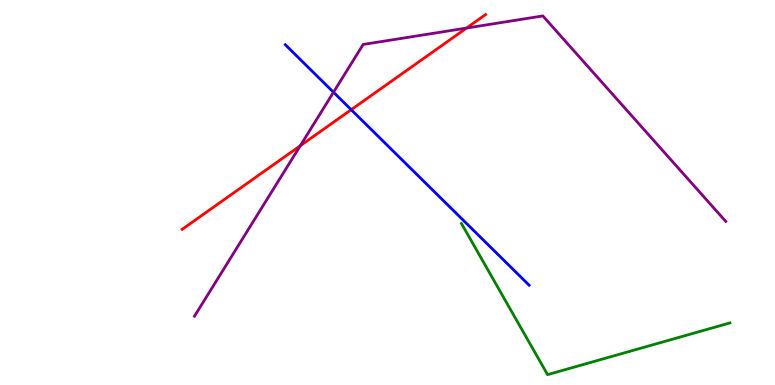[{'lines': ['blue', 'red'], 'intersections': [{'x': 4.53, 'y': 7.15}]}, {'lines': ['green', 'red'], 'intersections': []}, {'lines': ['purple', 'red'], 'intersections': [{'x': 3.87, 'y': 6.21}, {'x': 6.02, 'y': 9.27}]}, {'lines': ['blue', 'green'], 'intersections': []}, {'lines': ['blue', 'purple'], 'intersections': [{'x': 4.3, 'y': 7.6}]}, {'lines': ['green', 'purple'], 'intersections': []}]